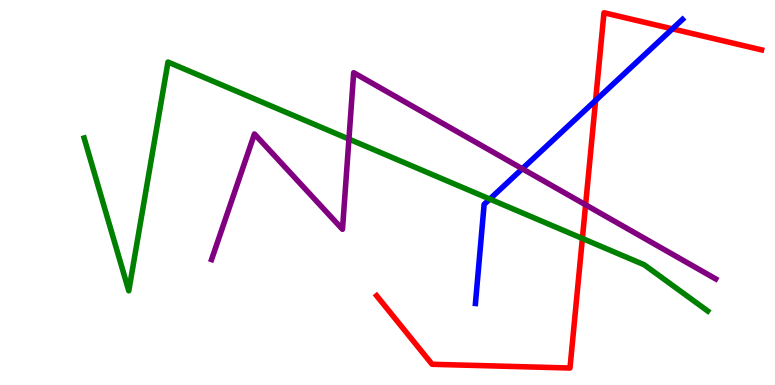[{'lines': ['blue', 'red'], 'intersections': [{'x': 7.69, 'y': 7.39}, {'x': 8.68, 'y': 9.25}]}, {'lines': ['green', 'red'], 'intersections': [{'x': 7.51, 'y': 3.81}]}, {'lines': ['purple', 'red'], 'intersections': [{'x': 7.56, 'y': 4.68}]}, {'lines': ['blue', 'green'], 'intersections': [{'x': 6.32, 'y': 4.83}]}, {'lines': ['blue', 'purple'], 'intersections': [{'x': 6.74, 'y': 5.62}]}, {'lines': ['green', 'purple'], 'intersections': [{'x': 4.5, 'y': 6.39}]}]